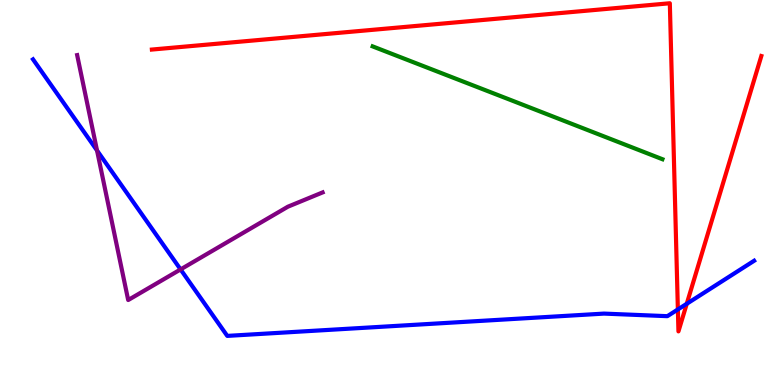[{'lines': ['blue', 'red'], 'intersections': [{'x': 8.75, 'y': 1.96}, {'x': 8.86, 'y': 2.11}]}, {'lines': ['green', 'red'], 'intersections': []}, {'lines': ['purple', 'red'], 'intersections': []}, {'lines': ['blue', 'green'], 'intersections': []}, {'lines': ['blue', 'purple'], 'intersections': [{'x': 1.25, 'y': 6.09}, {'x': 2.33, 'y': 3.0}]}, {'lines': ['green', 'purple'], 'intersections': []}]